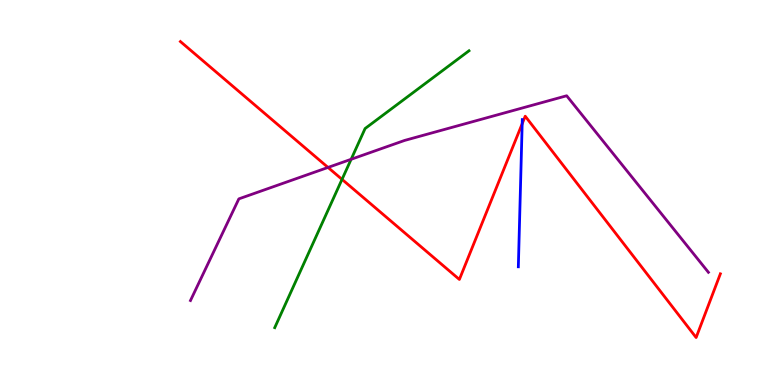[{'lines': ['blue', 'red'], 'intersections': [{'x': 6.74, 'y': 6.79}]}, {'lines': ['green', 'red'], 'intersections': [{'x': 4.41, 'y': 5.34}]}, {'lines': ['purple', 'red'], 'intersections': [{'x': 4.23, 'y': 5.65}]}, {'lines': ['blue', 'green'], 'intersections': []}, {'lines': ['blue', 'purple'], 'intersections': []}, {'lines': ['green', 'purple'], 'intersections': [{'x': 4.53, 'y': 5.86}]}]